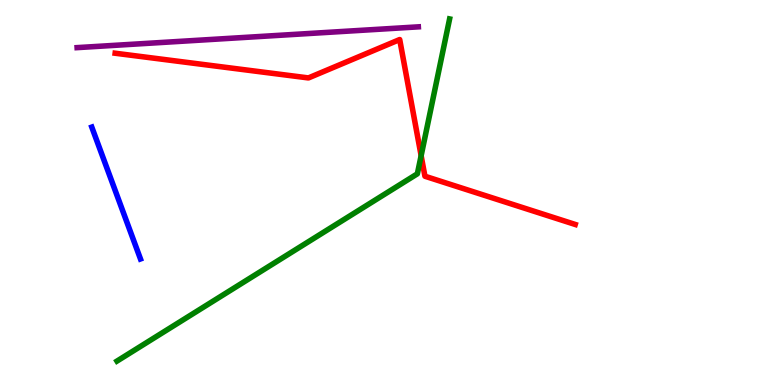[{'lines': ['blue', 'red'], 'intersections': []}, {'lines': ['green', 'red'], 'intersections': [{'x': 5.43, 'y': 5.96}]}, {'lines': ['purple', 'red'], 'intersections': []}, {'lines': ['blue', 'green'], 'intersections': []}, {'lines': ['blue', 'purple'], 'intersections': []}, {'lines': ['green', 'purple'], 'intersections': []}]